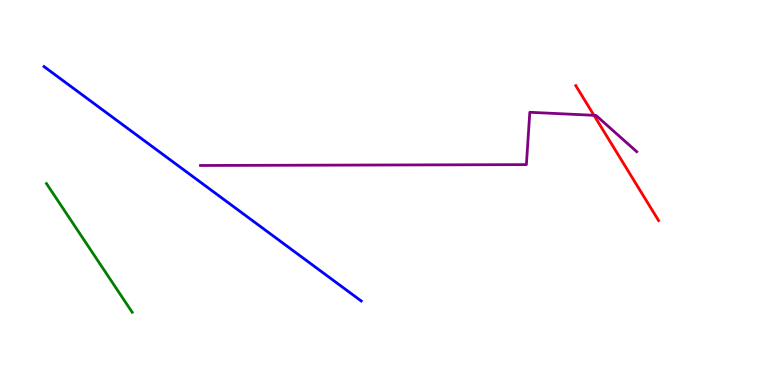[{'lines': ['blue', 'red'], 'intersections': []}, {'lines': ['green', 'red'], 'intersections': []}, {'lines': ['purple', 'red'], 'intersections': [{'x': 7.66, 'y': 7.0}]}, {'lines': ['blue', 'green'], 'intersections': []}, {'lines': ['blue', 'purple'], 'intersections': []}, {'lines': ['green', 'purple'], 'intersections': []}]